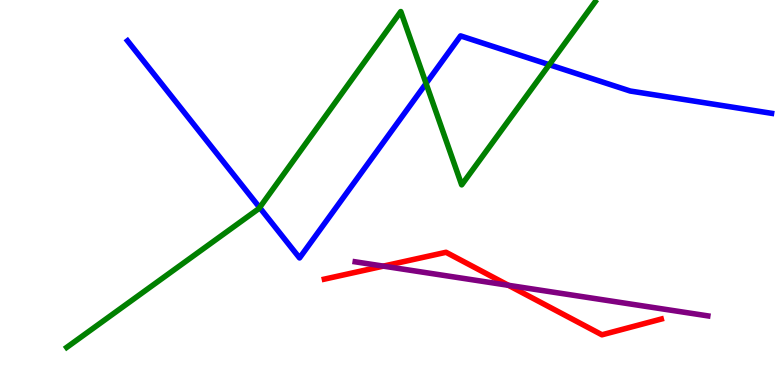[{'lines': ['blue', 'red'], 'intersections': []}, {'lines': ['green', 'red'], 'intersections': []}, {'lines': ['purple', 'red'], 'intersections': [{'x': 4.95, 'y': 3.09}, {'x': 6.56, 'y': 2.59}]}, {'lines': ['blue', 'green'], 'intersections': [{'x': 3.35, 'y': 4.61}, {'x': 5.5, 'y': 7.83}, {'x': 7.09, 'y': 8.32}]}, {'lines': ['blue', 'purple'], 'intersections': []}, {'lines': ['green', 'purple'], 'intersections': []}]